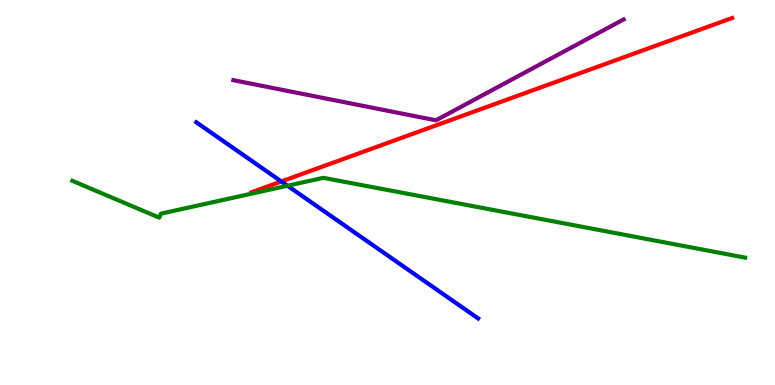[{'lines': ['blue', 'red'], 'intersections': [{'x': 3.63, 'y': 5.29}]}, {'lines': ['green', 'red'], 'intersections': []}, {'lines': ['purple', 'red'], 'intersections': []}, {'lines': ['blue', 'green'], 'intersections': [{'x': 3.71, 'y': 5.18}]}, {'lines': ['blue', 'purple'], 'intersections': []}, {'lines': ['green', 'purple'], 'intersections': []}]